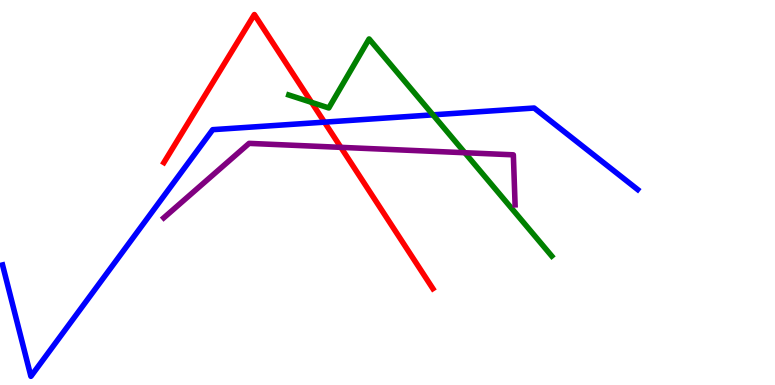[{'lines': ['blue', 'red'], 'intersections': [{'x': 4.19, 'y': 6.83}]}, {'lines': ['green', 'red'], 'intersections': [{'x': 4.02, 'y': 7.34}]}, {'lines': ['purple', 'red'], 'intersections': [{'x': 4.4, 'y': 6.17}]}, {'lines': ['blue', 'green'], 'intersections': [{'x': 5.59, 'y': 7.02}]}, {'lines': ['blue', 'purple'], 'intersections': []}, {'lines': ['green', 'purple'], 'intersections': [{'x': 6.0, 'y': 6.03}]}]